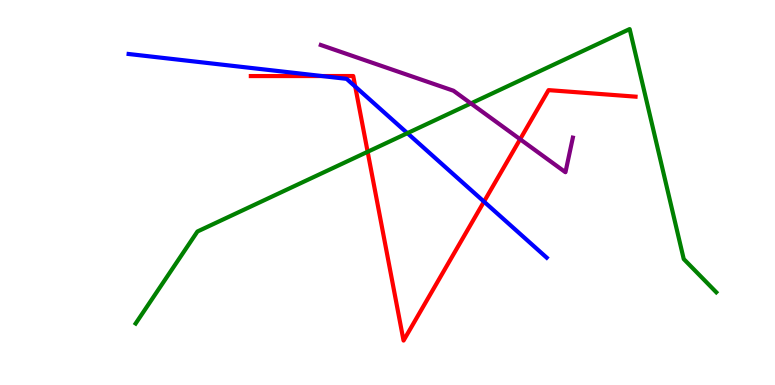[{'lines': ['blue', 'red'], 'intersections': [{'x': 4.16, 'y': 8.02}, {'x': 4.58, 'y': 7.75}, {'x': 6.25, 'y': 4.76}]}, {'lines': ['green', 'red'], 'intersections': [{'x': 4.74, 'y': 6.06}]}, {'lines': ['purple', 'red'], 'intersections': [{'x': 6.71, 'y': 6.38}]}, {'lines': ['blue', 'green'], 'intersections': [{'x': 5.26, 'y': 6.54}]}, {'lines': ['blue', 'purple'], 'intersections': []}, {'lines': ['green', 'purple'], 'intersections': [{'x': 6.08, 'y': 7.31}]}]